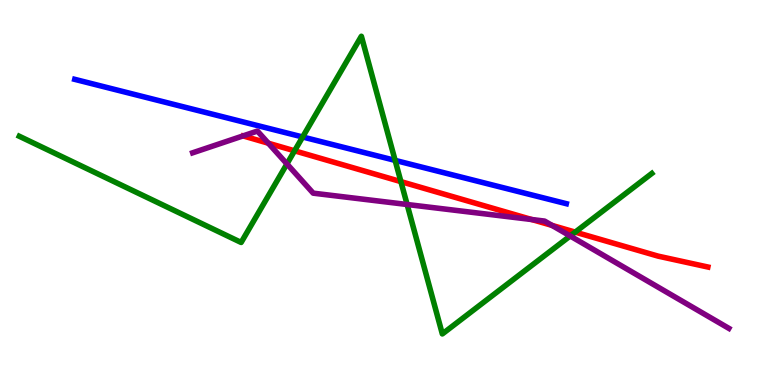[{'lines': ['blue', 'red'], 'intersections': []}, {'lines': ['green', 'red'], 'intersections': [{'x': 3.8, 'y': 6.08}, {'x': 5.17, 'y': 5.28}, {'x': 7.42, 'y': 3.97}]}, {'lines': ['purple', 'red'], 'intersections': [{'x': 3.46, 'y': 6.28}, {'x': 6.86, 'y': 4.3}, {'x': 7.12, 'y': 4.15}]}, {'lines': ['blue', 'green'], 'intersections': [{'x': 3.9, 'y': 6.44}, {'x': 5.1, 'y': 5.83}]}, {'lines': ['blue', 'purple'], 'intersections': []}, {'lines': ['green', 'purple'], 'intersections': [{'x': 3.7, 'y': 5.74}, {'x': 5.25, 'y': 4.69}, {'x': 7.36, 'y': 3.87}]}]